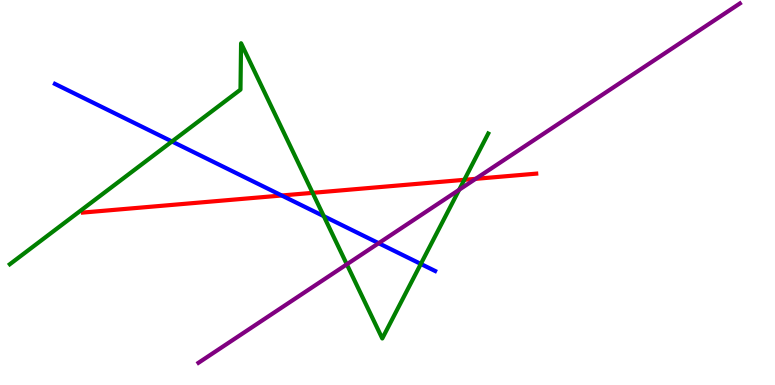[{'lines': ['blue', 'red'], 'intersections': [{'x': 3.64, 'y': 4.92}]}, {'lines': ['green', 'red'], 'intersections': [{'x': 4.03, 'y': 4.99}, {'x': 5.99, 'y': 5.33}]}, {'lines': ['purple', 'red'], 'intersections': [{'x': 6.14, 'y': 5.35}]}, {'lines': ['blue', 'green'], 'intersections': [{'x': 2.22, 'y': 6.33}, {'x': 4.18, 'y': 4.38}, {'x': 5.43, 'y': 3.14}]}, {'lines': ['blue', 'purple'], 'intersections': [{'x': 4.89, 'y': 3.68}]}, {'lines': ['green', 'purple'], 'intersections': [{'x': 4.48, 'y': 3.13}, {'x': 5.92, 'y': 5.07}]}]